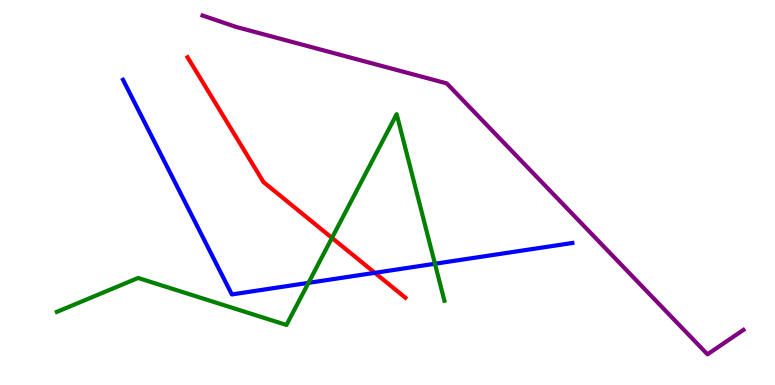[{'lines': ['blue', 'red'], 'intersections': [{'x': 4.84, 'y': 2.91}]}, {'lines': ['green', 'red'], 'intersections': [{'x': 4.28, 'y': 3.82}]}, {'lines': ['purple', 'red'], 'intersections': []}, {'lines': ['blue', 'green'], 'intersections': [{'x': 3.98, 'y': 2.65}, {'x': 5.61, 'y': 3.15}]}, {'lines': ['blue', 'purple'], 'intersections': []}, {'lines': ['green', 'purple'], 'intersections': []}]